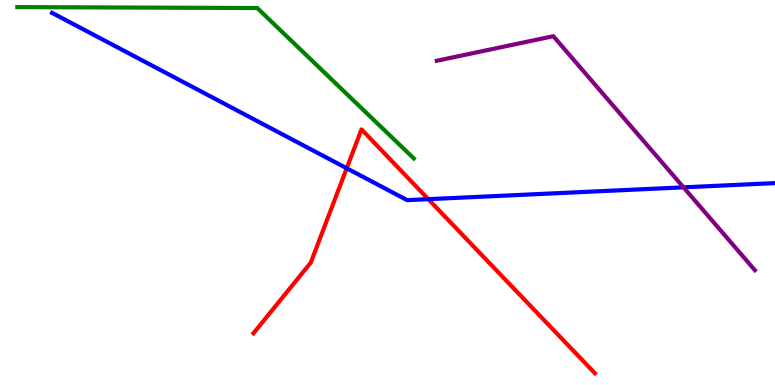[{'lines': ['blue', 'red'], 'intersections': [{'x': 4.47, 'y': 5.63}, {'x': 5.53, 'y': 4.83}]}, {'lines': ['green', 'red'], 'intersections': []}, {'lines': ['purple', 'red'], 'intersections': []}, {'lines': ['blue', 'green'], 'intersections': []}, {'lines': ['blue', 'purple'], 'intersections': [{'x': 8.82, 'y': 5.13}]}, {'lines': ['green', 'purple'], 'intersections': []}]